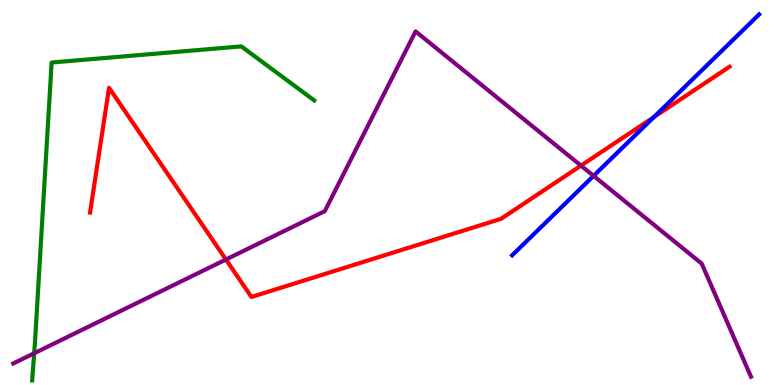[{'lines': ['blue', 'red'], 'intersections': [{'x': 8.44, 'y': 6.96}]}, {'lines': ['green', 'red'], 'intersections': []}, {'lines': ['purple', 'red'], 'intersections': [{'x': 2.92, 'y': 3.26}, {'x': 7.5, 'y': 5.7}]}, {'lines': ['blue', 'green'], 'intersections': []}, {'lines': ['blue', 'purple'], 'intersections': [{'x': 7.66, 'y': 5.43}]}, {'lines': ['green', 'purple'], 'intersections': [{'x': 0.441, 'y': 0.824}]}]